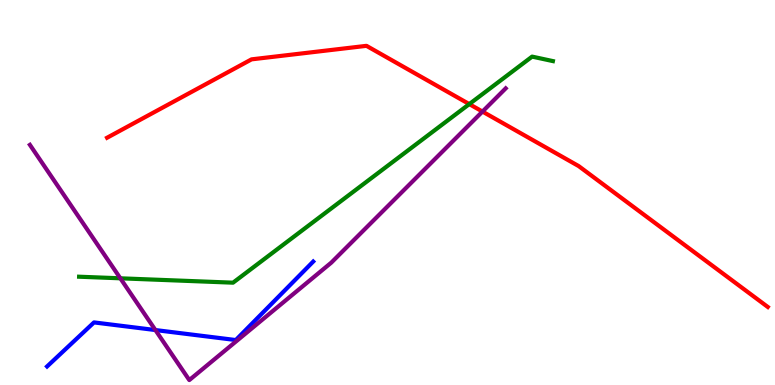[{'lines': ['blue', 'red'], 'intersections': []}, {'lines': ['green', 'red'], 'intersections': [{'x': 6.06, 'y': 7.3}]}, {'lines': ['purple', 'red'], 'intersections': [{'x': 6.23, 'y': 7.1}]}, {'lines': ['blue', 'green'], 'intersections': []}, {'lines': ['blue', 'purple'], 'intersections': [{'x': 2.01, 'y': 1.43}]}, {'lines': ['green', 'purple'], 'intersections': [{'x': 1.55, 'y': 2.77}]}]